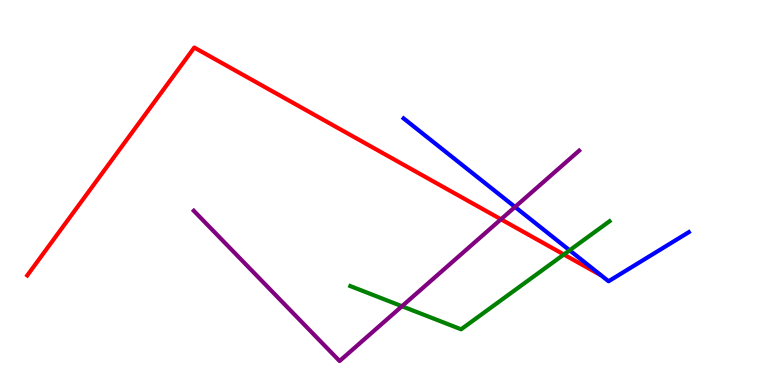[{'lines': ['blue', 'red'], 'intersections': []}, {'lines': ['green', 'red'], 'intersections': [{'x': 7.28, 'y': 3.39}]}, {'lines': ['purple', 'red'], 'intersections': [{'x': 6.46, 'y': 4.3}]}, {'lines': ['blue', 'green'], 'intersections': [{'x': 7.35, 'y': 3.5}]}, {'lines': ['blue', 'purple'], 'intersections': [{'x': 6.65, 'y': 4.62}]}, {'lines': ['green', 'purple'], 'intersections': [{'x': 5.19, 'y': 2.05}]}]